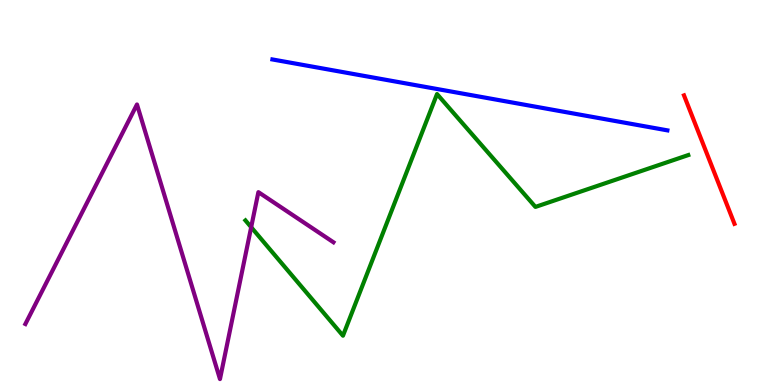[{'lines': ['blue', 'red'], 'intersections': []}, {'lines': ['green', 'red'], 'intersections': []}, {'lines': ['purple', 'red'], 'intersections': []}, {'lines': ['blue', 'green'], 'intersections': []}, {'lines': ['blue', 'purple'], 'intersections': []}, {'lines': ['green', 'purple'], 'intersections': [{'x': 3.24, 'y': 4.1}]}]